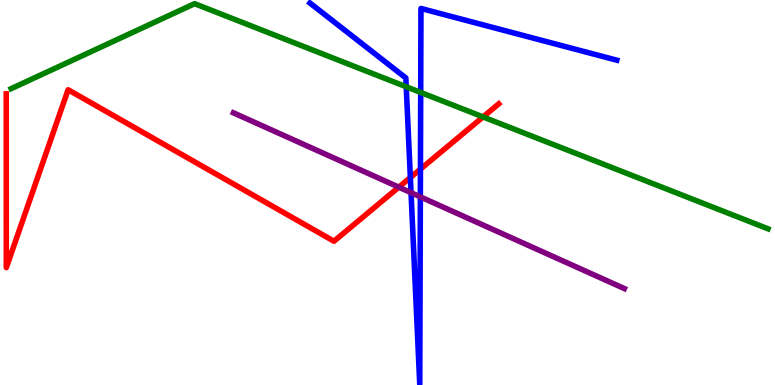[{'lines': ['blue', 'red'], 'intersections': [{'x': 5.29, 'y': 5.39}, {'x': 5.43, 'y': 5.61}]}, {'lines': ['green', 'red'], 'intersections': [{'x': 6.23, 'y': 6.96}]}, {'lines': ['purple', 'red'], 'intersections': [{'x': 5.15, 'y': 5.14}]}, {'lines': ['blue', 'green'], 'intersections': [{'x': 5.24, 'y': 7.75}, {'x': 5.43, 'y': 7.6}]}, {'lines': ['blue', 'purple'], 'intersections': [{'x': 5.3, 'y': 5.0}, {'x': 5.42, 'y': 4.89}]}, {'lines': ['green', 'purple'], 'intersections': []}]